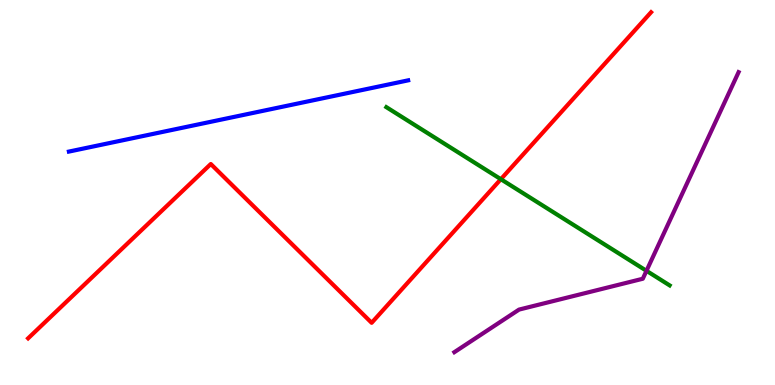[{'lines': ['blue', 'red'], 'intersections': []}, {'lines': ['green', 'red'], 'intersections': [{'x': 6.46, 'y': 5.35}]}, {'lines': ['purple', 'red'], 'intersections': []}, {'lines': ['blue', 'green'], 'intersections': []}, {'lines': ['blue', 'purple'], 'intersections': []}, {'lines': ['green', 'purple'], 'intersections': [{'x': 8.34, 'y': 2.97}]}]